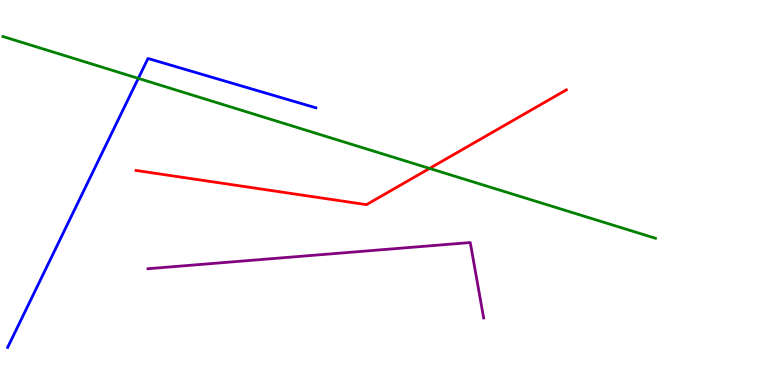[{'lines': ['blue', 'red'], 'intersections': []}, {'lines': ['green', 'red'], 'intersections': [{'x': 5.54, 'y': 5.63}]}, {'lines': ['purple', 'red'], 'intersections': []}, {'lines': ['blue', 'green'], 'intersections': [{'x': 1.78, 'y': 7.96}]}, {'lines': ['blue', 'purple'], 'intersections': []}, {'lines': ['green', 'purple'], 'intersections': []}]